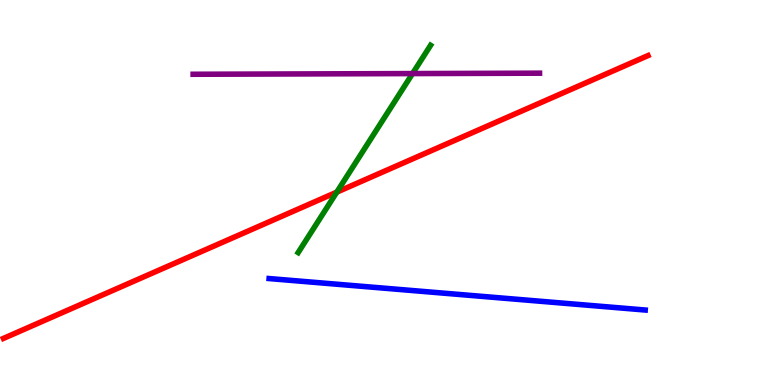[{'lines': ['blue', 'red'], 'intersections': []}, {'lines': ['green', 'red'], 'intersections': [{'x': 4.35, 'y': 5.01}]}, {'lines': ['purple', 'red'], 'intersections': []}, {'lines': ['blue', 'green'], 'intersections': []}, {'lines': ['blue', 'purple'], 'intersections': []}, {'lines': ['green', 'purple'], 'intersections': [{'x': 5.32, 'y': 8.09}]}]